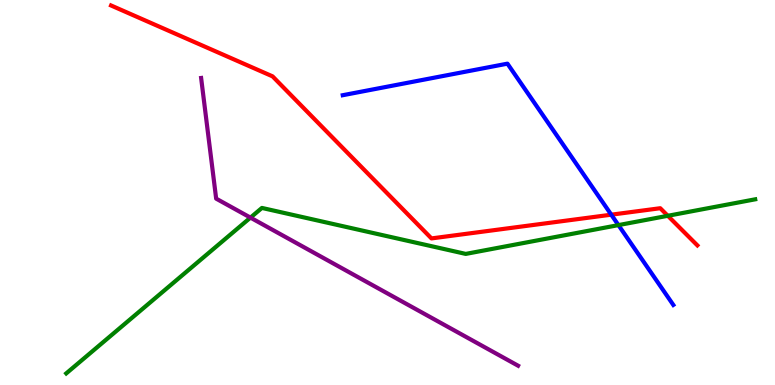[{'lines': ['blue', 'red'], 'intersections': [{'x': 7.89, 'y': 4.42}]}, {'lines': ['green', 'red'], 'intersections': [{'x': 8.62, 'y': 4.39}]}, {'lines': ['purple', 'red'], 'intersections': []}, {'lines': ['blue', 'green'], 'intersections': [{'x': 7.98, 'y': 4.15}]}, {'lines': ['blue', 'purple'], 'intersections': []}, {'lines': ['green', 'purple'], 'intersections': [{'x': 3.23, 'y': 4.35}]}]